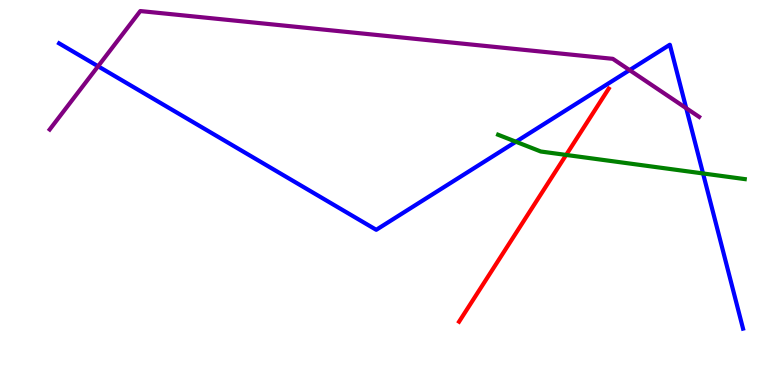[{'lines': ['blue', 'red'], 'intersections': []}, {'lines': ['green', 'red'], 'intersections': [{'x': 7.31, 'y': 5.98}]}, {'lines': ['purple', 'red'], 'intersections': []}, {'lines': ['blue', 'green'], 'intersections': [{'x': 6.66, 'y': 6.32}, {'x': 9.07, 'y': 5.49}]}, {'lines': ['blue', 'purple'], 'intersections': [{'x': 1.27, 'y': 8.28}, {'x': 8.12, 'y': 8.18}, {'x': 8.85, 'y': 7.19}]}, {'lines': ['green', 'purple'], 'intersections': []}]